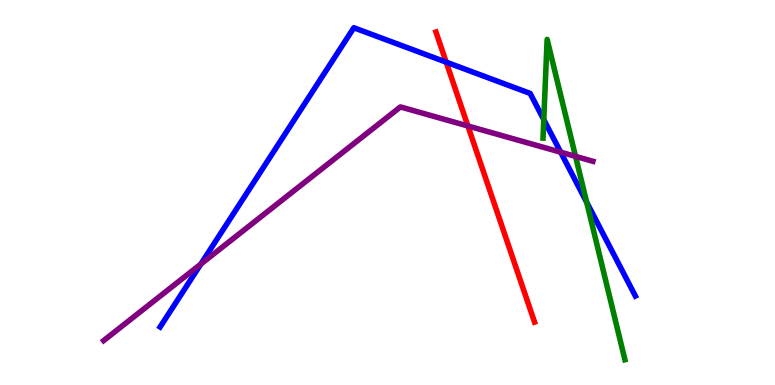[{'lines': ['blue', 'red'], 'intersections': [{'x': 5.76, 'y': 8.39}]}, {'lines': ['green', 'red'], 'intersections': []}, {'lines': ['purple', 'red'], 'intersections': [{'x': 6.04, 'y': 6.73}]}, {'lines': ['blue', 'green'], 'intersections': [{'x': 7.02, 'y': 6.89}, {'x': 7.57, 'y': 4.75}]}, {'lines': ['blue', 'purple'], 'intersections': [{'x': 2.59, 'y': 3.14}, {'x': 7.23, 'y': 6.05}]}, {'lines': ['green', 'purple'], 'intersections': [{'x': 7.43, 'y': 5.94}]}]